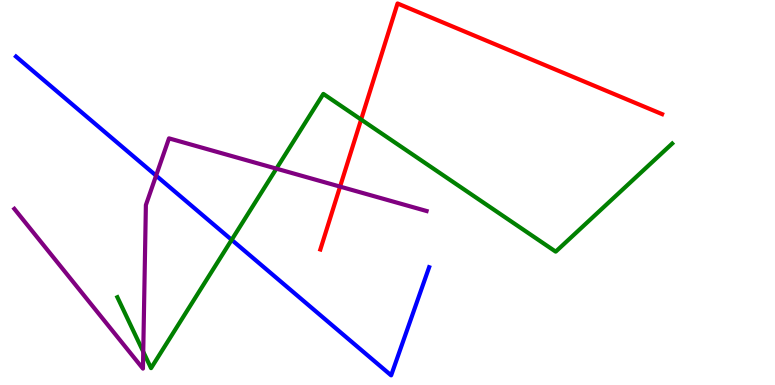[{'lines': ['blue', 'red'], 'intersections': []}, {'lines': ['green', 'red'], 'intersections': [{'x': 4.66, 'y': 6.89}]}, {'lines': ['purple', 'red'], 'intersections': [{'x': 4.39, 'y': 5.15}]}, {'lines': ['blue', 'green'], 'intersections': [{'x': 2.99, 'y': 3.77}]}, {'lines': ['blue', 'purple'], 'intersections': [{'x': 2.01, 'y': 5.44}]}, {'lines': ['green', 'purple'], 'intersections': [{'x': 1.85, 'y': 0.864}, {'x': 3.57, 'y': 5.62}]}]